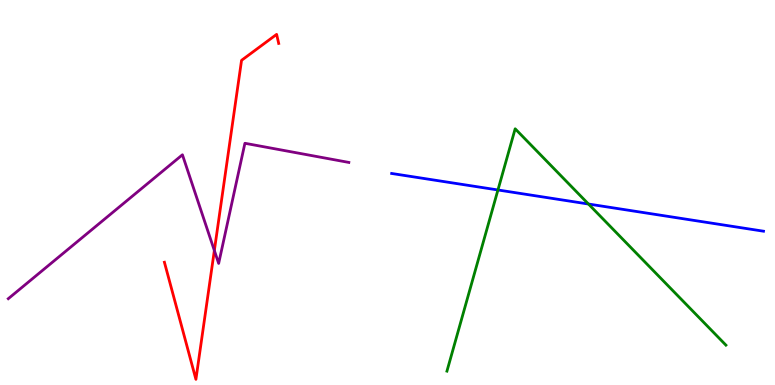[{'lines': ['blue', 'red'], 'intersections': []}, {'lines': ['green', 'red'], 'intersections': []}, {'lines': ['purple', 'red'], 'intersections': [{'x': 2.77, 'y': 3.49}]}, {'lines': ['blue', 'green'], 'intersections': [{'x': 6.43, 'y': 5.07}, {'x': 7.59, 'y': 4.7}]}, {'lines': ['blue', 'purple'], 'intersections': []}, {'lines': ['green', 'purple'], 'intersections': []}]